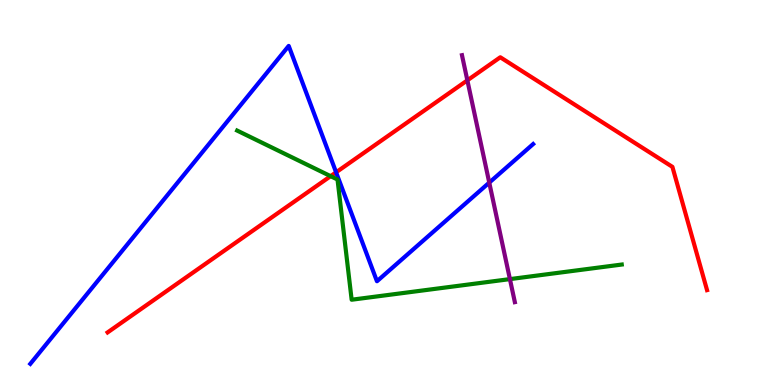[{'lines': ['blue', 'red'], 'intersections': [{'x': 4.34, 'y': 5.52}]}, {'lines': ['green', 'red'], 'intersections': [{'x': 4.27, 'y': 5.42}]}, {'lines': ['purple', 'red'], 'intersections': [{'x': 6.03, 'y': 7.91}]}, {'lines': ['blue', 'green'], 'intersections': []}, {'lines': ['blue', 'purple'], 'intersections': [{'x': 6.31, 'y': 5.26}]}, {'lines': ['green', 'purple'], 'intersections': [{'x': 6.58, 'y': 2.75}]}]